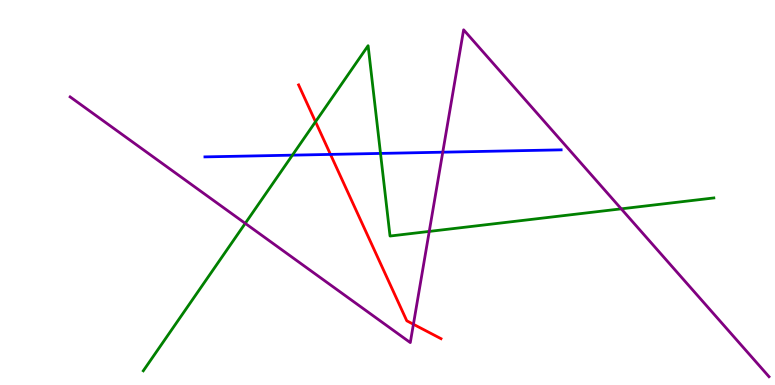[{'lines': ['blue', 'red'], 'intersections': [{'x': 4.26, 'y': 5.99}]}, {'lines': ['green', 'red'], 'intersections': [{'x': 4.07, 'y': 6.84}]}, {'lines': ['purple', 'red'], 'intersections': [{'x': 5.33, 'y': 1.58}]}, {'lines': ['blue', 'green'], 'intersections': [{'x': 3.77, 'y': 5.97}, {'x': 4.91, 'y': 6.02}]}, {'lines': ['blue', 'purple'], 'intersections': [{'x': 5.71, 'y': 6.05}]}, {'lines': ['green', 'purple'], 'intersections': [{'x': 3.16, 'y': 4.2}, {'x': 5.54, 'y': 3.99}, {'x': 8.02, 'y': 4.58}]}]